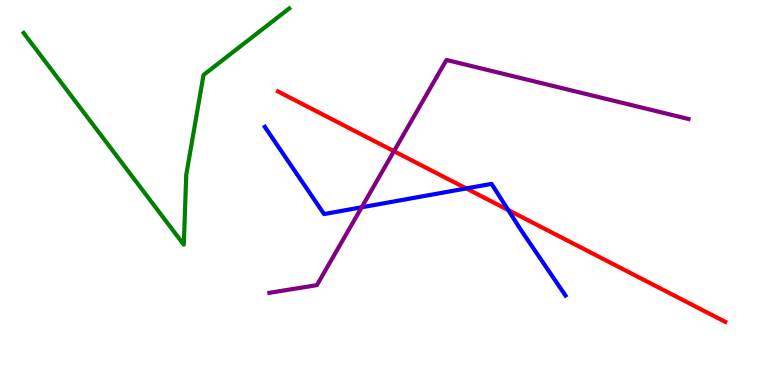[{'lines': ['blue', 'red'], 'intersections': [{'x': 6.02, 'y': 5.11}, {'x': 6.56, 'y': 4.54}]}, {'lines': ['green', 'red'], 'intersections': []}, {'lines': ['purple', 'red'], 'intersections': [{'x': 5.08, 'y': 6.07}]}, {'lines': ['blue', 'green'], 'intersections': []}, {'lines': ['blue', 'purple'], 'intersections': [{'x': 4.67, 'y': 4.62}]}, {'lines': ['green', 'purple'], 'intersections': []}]